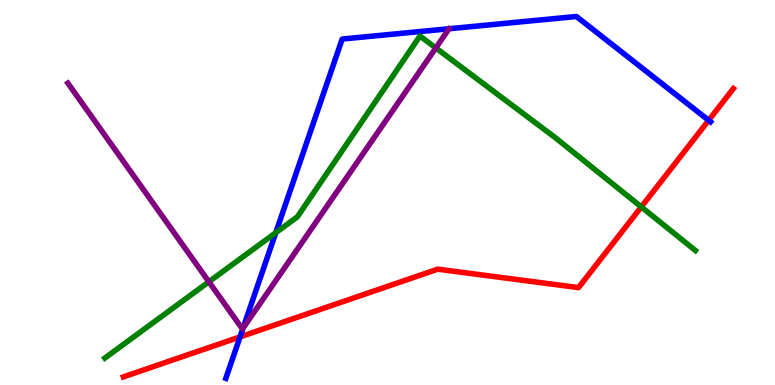[{'lines': ['blue', 'red'], 'intersections': [{'x': 3.1, 'y': 1.25}, {'x': 9.14, 'y': 6.87}]}, {'lines': ['green', 'red'], 'intersections': [{'x': 8.27, 'y': 4.63}]}, {'lines': ['purple', 'red'], 'intersections': []}, {'lines': ['blue', 'green'], 'intersections': [{'x': 3.56, 'y': 3.96}]}, {'lines': ['blue', 'purple'], 'intersections': [{'x': 3.14, 'y': 1.47}]}, {'lines': ['green', 'purple'], 'intersections': [{'x': 2.7, 'y': 2.68}, {'x': 5.62, 'y': 8.75}]}]